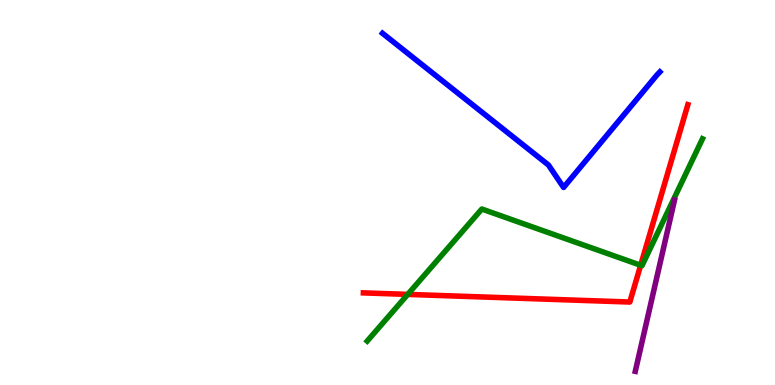[{'lines': ['blue', 'red'], 'intersections': []}, {'lines': ['green', 'red'], 'intersections': [{'x': 5.26, 'y': 2.35}, {'x': 8.27, 'y': 3.11}]}, {'lines': ['purple', 'red'], 'intersections': []}, {'lines': ['blue', 'green'], 'intersections': []}, {'lines': ['blue', 'purple'], 'intersections': []}, {'lines': ['green', 'purple'], 'intersections': []}]